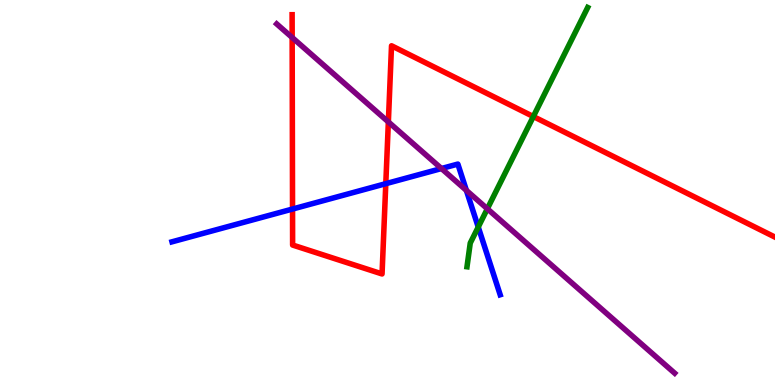[{'lines': ['blue', 'red'], 'intersections': [{'x': 3.77, 'y': 4.57}, {'x': 4.98, 'y': 5.23}]}, {'lines': ['green', 'red'], 'intersections': [{'x': 6.88, 'y': 6.97}]}, {'lines': ['purple', 'red'], 'intersections': [{'x': 3.77, 'y': 9.03}, {'x': 5.01, 'y': 6.83}]}, {'lines': ['blue', 'green'], 'intersections': [{'x': 6.17, 'y': 4.1}]}, {'lines': ['blue', 'purple'], 'intersections': [{'x': 5.7, 'y': 5.62}, {'x': 6.02, 'y': 5.05}]}, {'lines': ['green', 'purple'], 'intersections': [{'x': 6.29, 'y': 4.58}]}]